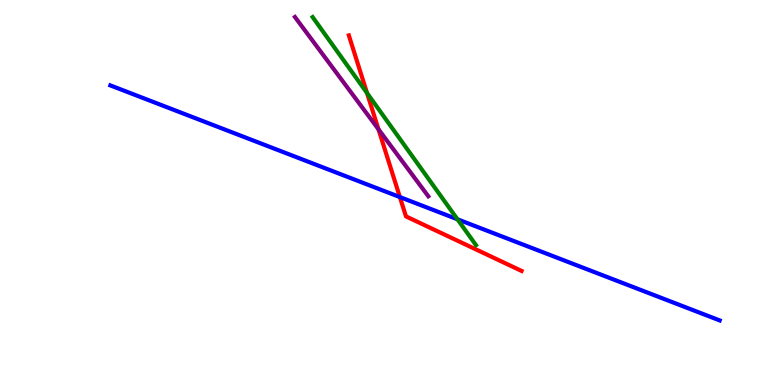[{'lines': ['blue', 'red'], 'intersections': [{'x': 5.16, 'y': 4.88}]}, {'lines': ['green', 'red'], 'intersections': [{'x': 4.74, 'y': 7.58}]}, {'lines': ['purple', 'red'], 'intersections': [{'x': 4.88, 'y': 6.64}]}, {'lines': ['blue', 'green'], 'intersections': [{'x': 5.9, 'y': 4.3}]}, {'lines': ['blue', 'purple'], 'intersections': []}, {'lines': ['green', 'purple'], 'intersections': []}]